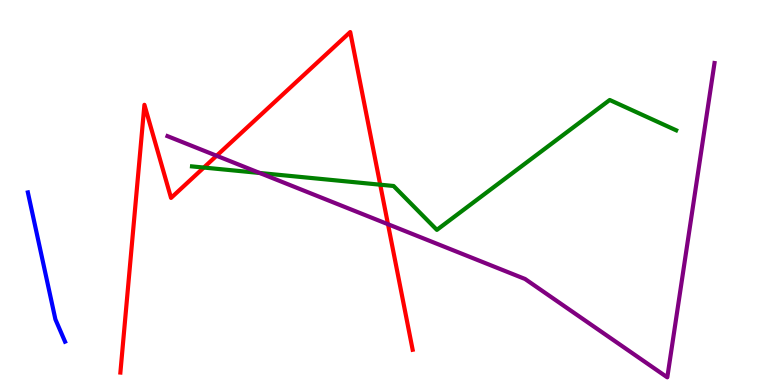[{'lines': ['blue', 'red'], 'intersections': []}, {'lines': ['green', 'red'], 'intersections': [{'x': 2.63, 'y': 5.65}, {'x': 4.91, 'y': 5.2}]}, {'lines': ['purple', 'red'], 'intersections': [{'x': 2.79, 'y': 5.95}, {'x': 5.01, 'y': 4.18}]}, {'lines': ['blue', 'green'], 'intersections': []}, {'lines': ['blue', 'purple'], 'intersections': []}, {'lines': ['green', 'purple'], 'intersections': [{'x': 3.35, 'y': 5.51}]}]